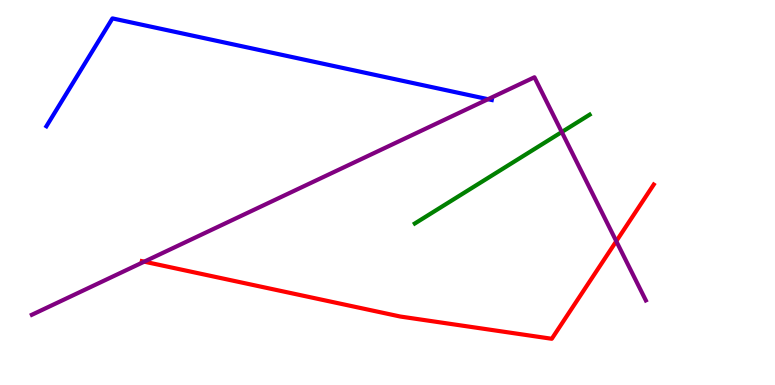[{'lines': ['blue', 'red'], 'intersections': []}, {'lines': ['green', 'red'], 'intersections': []}, {'lines': ['purple', 'red'], 'intersections': [{'x': 1.86, 'y': 3.2}, {'x': 7.95, 'y': 3.73}]}, {'lines': ['blue', 'green'], 'intersections': []}, {'lines': ['blue', 'purple'], 'intersections': [{'x': 6.3, 'y': 7.42}]}, {'lines': ['green', 'purple'], 'intersections': [{'x': 7.25, 'y': 6.57}]}]